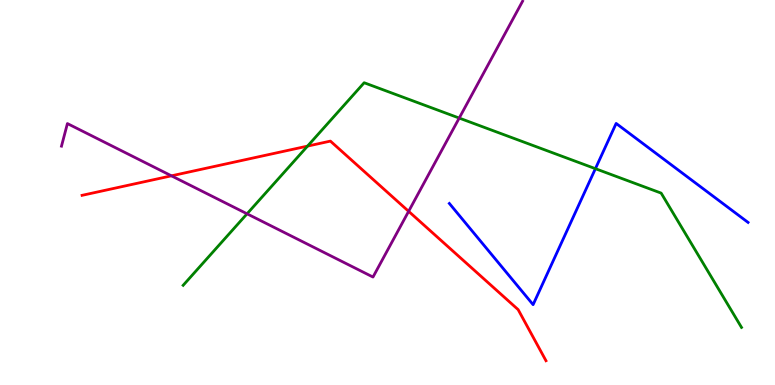[{'lines': ['blue', 'red'], 'intersections': []}, {'lines': ['green', 'red'], 'intersections': [{'x': 3.97, 'y': 6.21}]}, {'lines': ['purple', 'red'], 'intersections': [{'x': 2.21, 'y': 5.43}, {'x': 5.27, 'y': 4.51}]}, {'lines': ['blue', 'green'], 'intersections': [{'x': 7.68, 'y': 5.62}]}, {'lines': ['blue', 'purple'], 'intersections': []}, {'lines': ['green', 'purple'], 'intersections': [{'x': 3.19, 'y': 4.45}, {'x': 5.93, 'y': 6.93}]}]